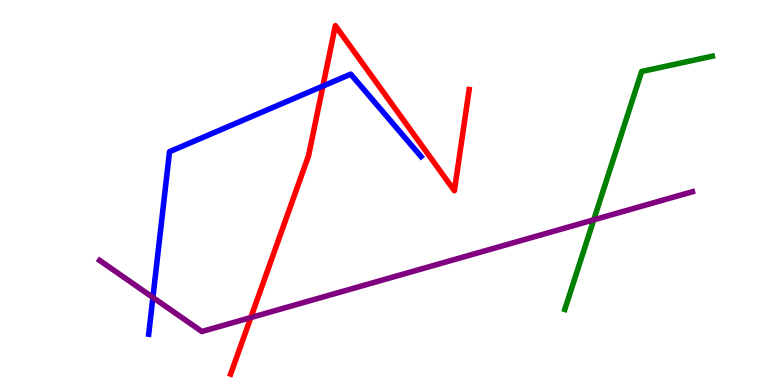[{'lines': ['blue', 'red'], 'intersections': [{'x': 4.17, 'y': 7.76}]}, {'lines': ['green', 'red'], 'intersections': []}, {'lines': ['purple', 'red'], 'intersections': [{'x': 3.24, 'y': 1.75}]}, {'lines': ['blue', 'green'], 'intersections': []}, {'lines': ['blue', 'purple'], 'intersections': [{'x': 1.97, 'y': 2.27}]}, {'lines': ['green', 'purple'], 'intersections': [{'x': 7.66, 'y': 4.29}]}]